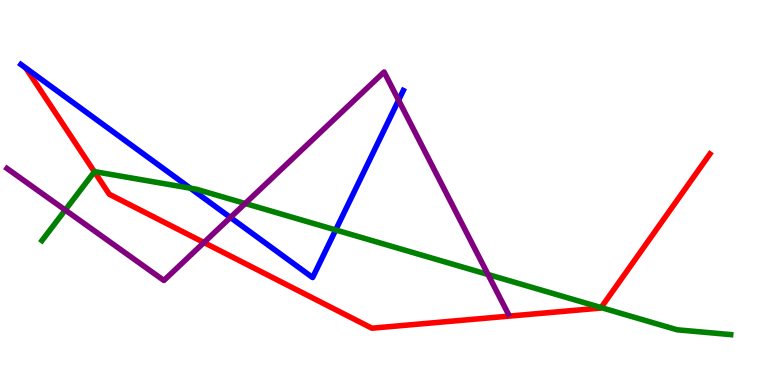[{'lines': ['blue', 'red'], 'intersections': []}, {'lines': ['green', 'red'], 'intersections': [{'x': 1.22, 'y': 5.54}, {'x': 7.76, 'y': 2.01}]}, {'lines': ['purple', 'red'], 'intersections': [{'x': 2.63, 'y': 3.7}]}, {'lines': ['blue', 'green'], 'intersections': [{'x': 2.46, 'y': 5.11}, {'x': 4.33, 'y': 4.03}]}, {'lines': ['blue', 'purple'], 'intersections': [{'x': 2.97, 'y': 4.35}, {'x': 5.14, 'y': 7.4}]}, {'lines': ['green', 'purple'], 'intersections': [{'x': 0.842, 'y': 4.54}, {'x': 3.16, 'y': 4.71}, {'x': 6.3, 'y': 2.87}]}]